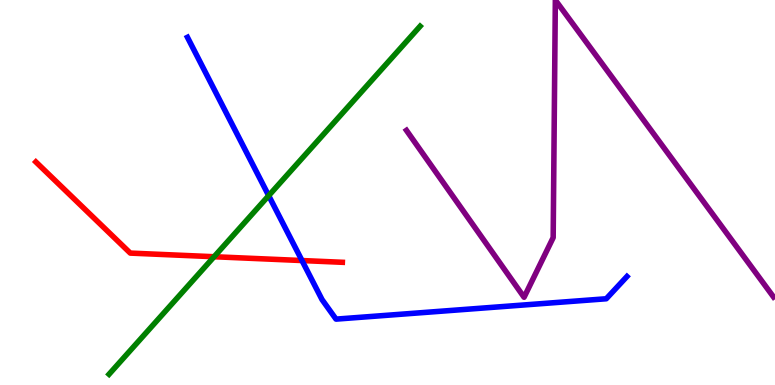[{'lines': ['blue', 'red'], 'intersections': [{'x': 3.9, 'y': 3.23}]}, {'lines': ['green', 'red'], 'intersections': [{'x': 2.76, 'y': 3.33}]}, {'lines': ['purple', 'red'], 'intersections': []}, {'lines': ['blue', 'green'], 'intersections': [{'x': 3.47, 'y': 4.92}]}, {'lines': ['blue', 'purple'], 'intersections': []}, {'lines': ['green', 'purple'], 'intersections': []}]